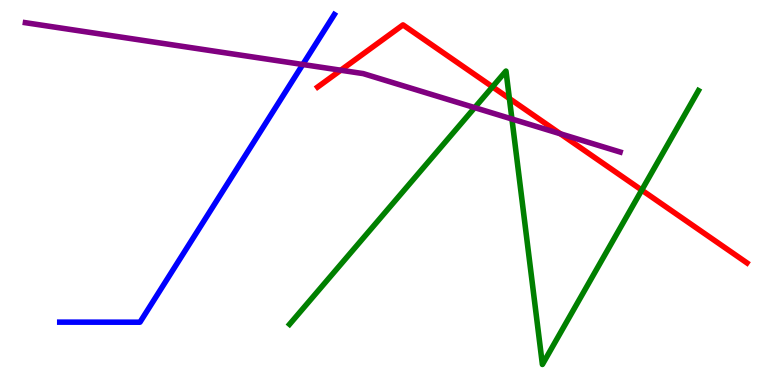[{'lines': ['blue', 'red'], 'intersections': []}, {'lines': ['green', 'red'], 'intersections': [{'x': 6.35, 'y': 7.74}, {'x': 6.57, 'y': 7.44}, {'x': 8.28, 'y': 5.06}]}, {'lines': ['purple', 'red'], 'intersections': [{'x': 4.4, 'y': 8.18}, {'x': 7.23, 'y': 6.53}]}, {'lines': ['blue', 'green'], 'intersections': []}, {'lines': ['blue', 'purple'], 'intersections': [{'x': 3.91, 'y': 8.32}]}, {'lines': ['green', 'purple'], 'intersections': [{'x': 6.13, 'y': 7.2}, {'x': 6.61, 'y': 6.91}]}]